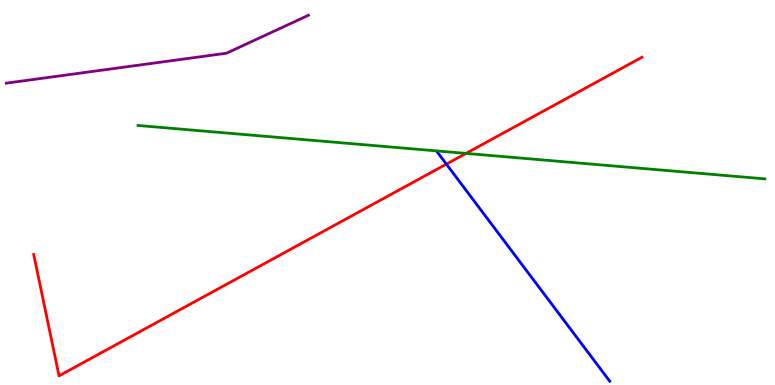[{'lines': ['blue', 'red'], 'intersections': [{'x': 5.76, 'y': 5.74}]}, {'lines': ['green', 'red'], 'intersections': [{'x': 6.01, 'y': 6.02}]}, {'lines': ['purple', 'red'], 'intersections': []}, {'lines': ['blue', 'green'], 'intersections': []}, {'lines': ['blue', 'purple'], 'intersections': []}, {'lines': ['green', 'purple'], 'intersections': []}]